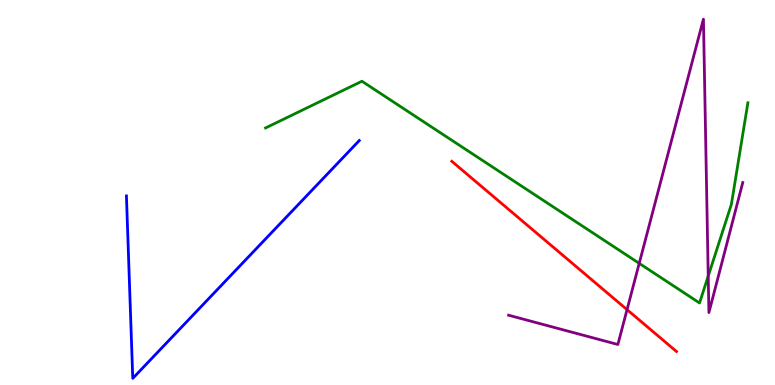[{'lines': ['blue', 'red'], 'intersections': []}, {'lines': ['green', 'red'], 'intersections': []}, {'lines': ['purple', 'red'], 'intersections': [{'x': 8.09, 'y': 1.96}]}, {'lines': ['blue', 'green'], 'intersections': []}, {'lines': ['blue', 'purple'], 'intersections': []}, {'lines': ['green', 'purple'], 'intersections': [{'x': 8.25, 'y': 3.16}, {'x': 9.14, 'y': 2.83}]}]